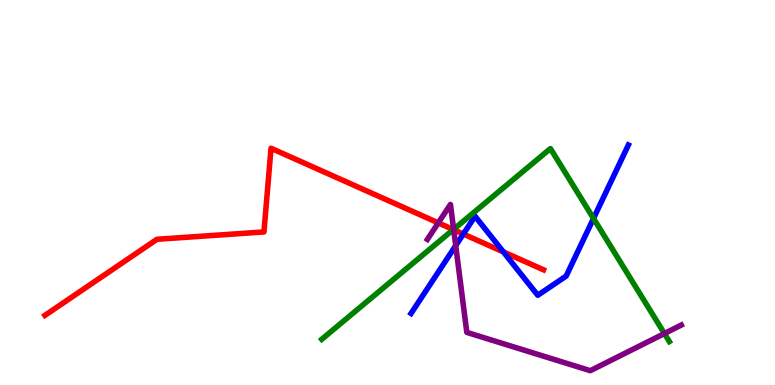[{'lines': ['blue', 'red'], 'intersections': [{'x': 5.98, 'y': 3.92}, {'x': 6.5, 'y': 3.46}]}, {'lines': ['green', 'red'], 'intersections': [{'x': 5.85, 'y': 4.04}]}, {'lines': ['purple', 'red'], 'intersections': [{'x': 5.66, 'y': 4.21}, {'x': 5.85, 'y': 4.03}]}, {'lines': ['blue', 'green'], 'intersections': [{'x': 7.66, 'y': 4.33}]}, {'lines': ['blue', 'purple'], 'intersections': [{'x': 5.88, 'y': 3.62}]}, {'lines': ['green', 'purple'], 'intersections': [{'x': 5.85, 'y': 4.04}, {'x': 8.57, 'y': 1.34}]}]